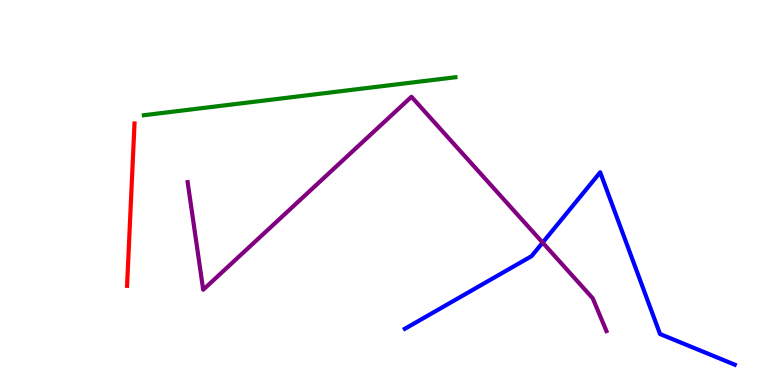[{'lines': ['blue', 'red'], 'intersections': []}, {'lines': ['green', 'red'], 'intersections': []}, {'lines': ['purple', 'red'], 'intersections': []}, {'lines': ['blue', 'green'], 'intersections': []}, {'lines': ['blue', 'purple'], 'intersections': [{'x': 7.0, 'y': 3.7}]}, {'lines': ['green', 'purple'], 'intersections': []}]